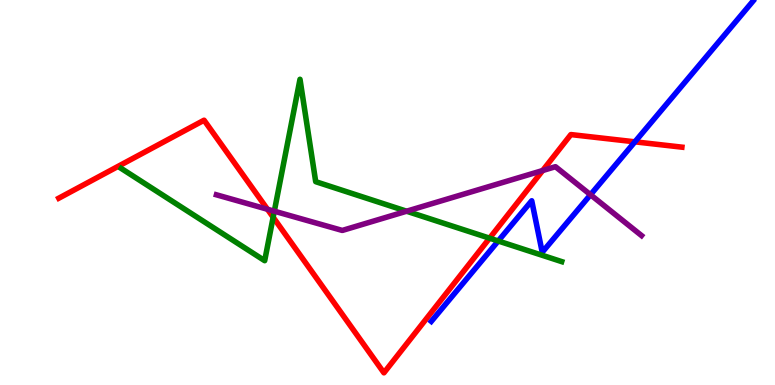[{'lines': ['blue', 'red'], 'intersections': [{'x': 8.19, 'y': 6.32}]}, {'lines': ['green', 'red'], 'intersections': [{'x': 3.52, 'y': 4.36}, {'x': 6.32, 'y': 3.81}]}, {'lines': ['purple', 'red'], 'intersections': [{'x': 3.45, 'y': 4.56}, {'x': 7.0, 'y': 5.57}]}, {'lines': ['blue', 'green'], 'intersections': [{'x': 6.43, 'y': 3.74}]}, {'lines': ['blue', 'purple'], 'intersections': [{'x': 7.62, 'y': 4.94}]}, {'lines': ['green', 'purple'], 'intersections': [{'x': 3.54, 'y': 4.51}, {'x': 5.25, 'y': 4.51}]}]